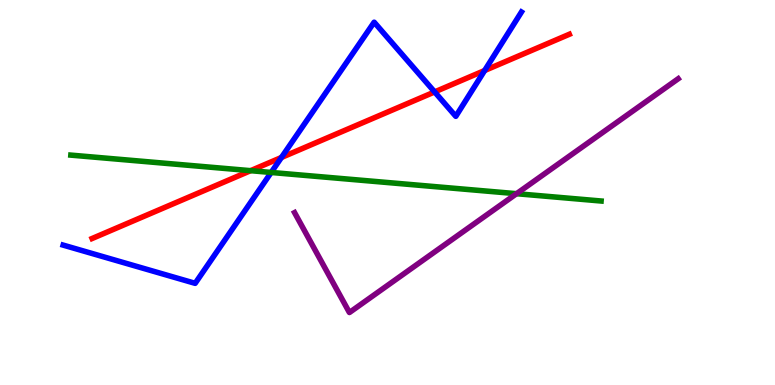[{'lines': ['blue', 'red'], 'intersections': [{'x': 3.63, 'y': 5.91}, {'x': 5.61, 'y': 7.61}, {'x': 6.25, 'y': 8.17}]}, {'lines': ['green', 'red'], 'intersections': [{'x': 3.23, 'y': 5.57}]}, {'lines': ['purple', 'red'], 'intersections': []}, {'lines': ['blue', 'green'], 'intersections': [{'x': 3.5, 'y': 5.52}]}, {'lines': ['blue', 'purple'], 'intersections': []}, {'lines': ['green', 'purple'], 'intersections': [{'x': 6.67, 'y': 4.97}]}]